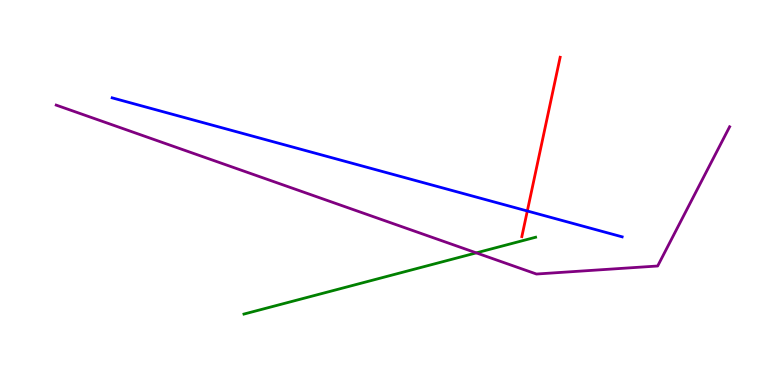[{'lines': ['blue', 'red'], 'intersections': [{'x': 6.8, 'y': 4.52}]}, {'lines': ['green', 'red'], 'intersections': []}, {'lines': ['purple', 'red'], 'intersections': []}, {'lines': ['blue', 'green'], 'intersections': []}, {'lines': ['blue', 'purple'], 'intersections': []}, {'lines': ['green', 'purple'], 'intersections': [{'x': 6.15, 'y': 3.43}]}]